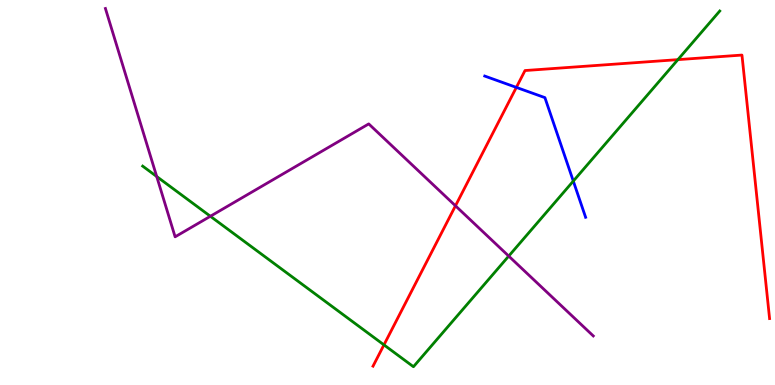[{'lines': ['blue', 'red'], 'intersections': [{'x': 6.66, 'y': 7.73}]}, {'lines': ['green', 'red'], 'intersections': [{'x': 4.95, 'y': 1.04}, {'x': 8.75, 'y': 8.45}]}, {'lines': ['purple', 'red'], 'intersections': [{'x': 5.88, 'y': 4.65}]}, {'lines': ['blue', 'green'], 'intersections': [{'x': 7.4, 'y': 5.3}]}, {'lines': ['blue', 'purple'], 'intersections': []}, {'lines': ['green', 'purple'], 'intersections': [{'x': 2.02, 'y': 5.42}, {'x': 2.71, 'y': 4.38}, {'x': 6.56, 'y': 3.35}]}]